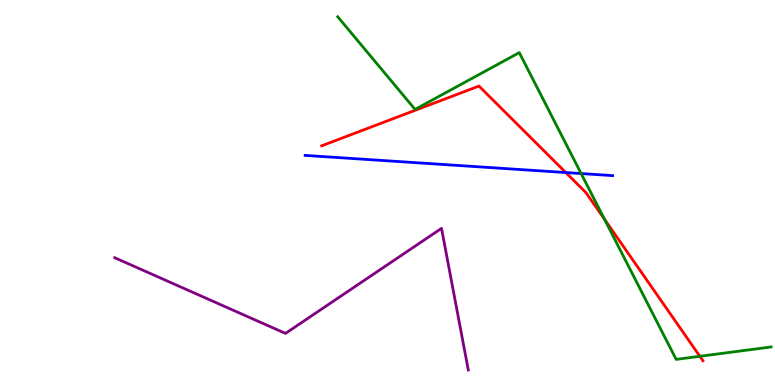[{'lines': ['blue', 'red'], 'intersections': [{'x': 7.3, 'y': 5.52}]}, {'lines': ['green', 'red'], 'intersections': [{'x': 7.8, 'y': 4.3}, {'x': 9.03, 'y': 0.746}]}, {'lines': ['purple', 'red'], 'intersections': []}, {'lines': ['blue', 'green'], 'intersections': [{'x': 7.5, 'y': 5.49}]}, {'lines': ['blue', 'purple'], 'intersections': []}, {'lines': ['green', 'purple'], 'intersections': []}]